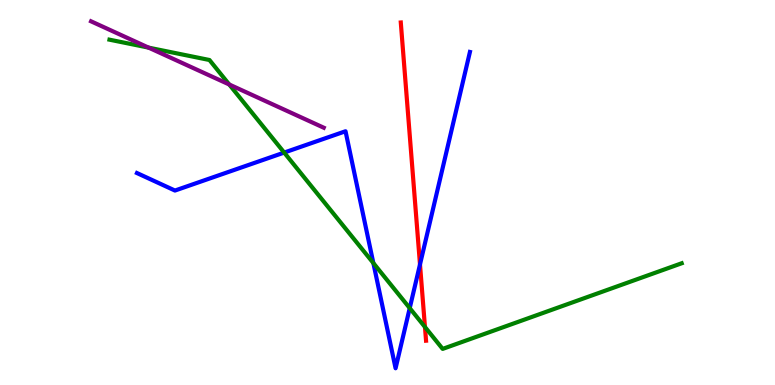[{'lines': ['blue', 'red'], 'intersections': [{'x': 5.42, 'y': 3.13}]}, {'lines': ['green', 'red'], 'intersections': [{'x': 5.48, 'y': 1.51}]}, {'lines': ['purple', 'red'], 'intersections': []}, {'lines': ['blue', 'green'], 'intersections': [{'x': 3.67, 'y': 6.04}, {'x': 4.82, 'y': 3.17}, {'x': 5.29, 'y': 2.0}]}, {'lines': ['blue', 'purple'], 'intersections': []}, {'lines': ['green', 'purple'], 'intersections': [{'x': 1.92, 'y': 8.76}, {'x': 2.96, 'y': 7.81}]}]